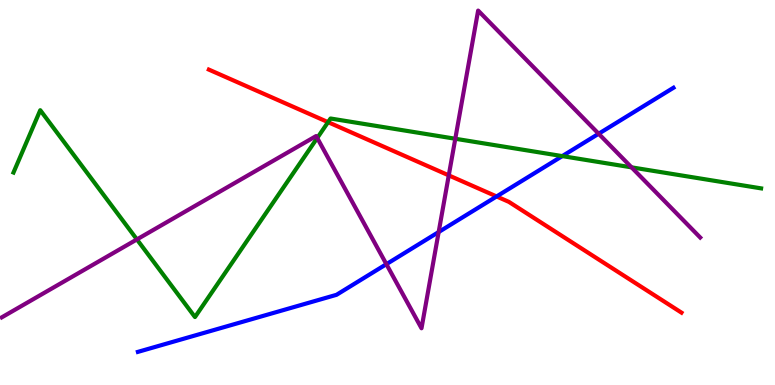[{'lines': ['blue', 'red'], 'intersections': [{'x': 6.41, 'y': 4.9}]}, {'lines': ['green', 'red'], 'intersections': [{'x': 4.23, 'y': 6.83}]}, {'lines': ['purple', 'red'], 'intersections': [{'x': 5.79, 'y': 5.44}]}, {'lines': ['blue', 'green'], 'intersections': [{'x': 7.25, 'y': 5.95}]}, {'lines': ['blue', 'purple'], 'intersections': [{'x': 4.99, 'y': 3.14}, {'x': 5.66, 'y': 3.97}, {'x': 7.72, 'y': 6.53}]}, {'lines': ['green', 'purple'], 'intersections': [{'x': 1.77, 'y': 3.78}, {'x': 4.09, 'y': 6.42}, {'x': 5.87, 'y': 6.4}, {'x': 8.15, 'y': 5.65}]}]